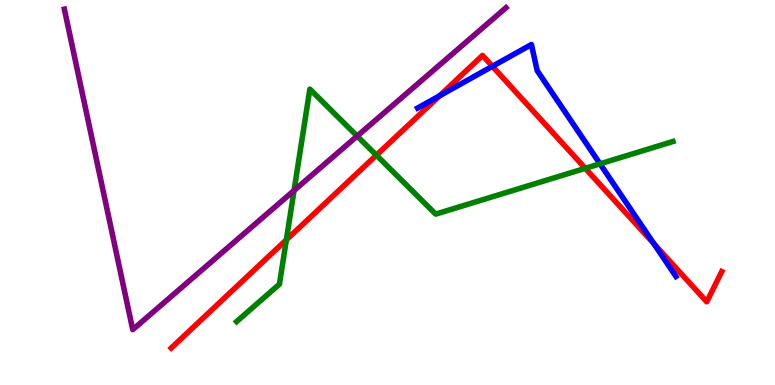[{'lines': ['blue', 'red'], 'intersections': [{'x': 5.67, 'y': 7.51}, {'x': 6.35, 'y': 8.28}, {'x': 8.44, 'y': 3.67}]}, {'lines': ['green', 'red'], 'intersections': [{'x': 3.69, 'y': 3.77}, {'x': 4.86, 'y': 5.97}, {'x': 7.55, 'y': 5.63}]}, {'lines': ['purple', 'red'], 'intersections': []}, {'lines': ['blue', 'green'], 'intersections': [{'x': 7.74, 'y': 5.74}]}, {'lines': ['blue', 'purple'], 'intersections': []}, {'lines': ['green', 'purple'], 'intersections': [{'x': 3.79, 'y': 5.05}, {'x': 4.61, 'y': 6.47}]}]